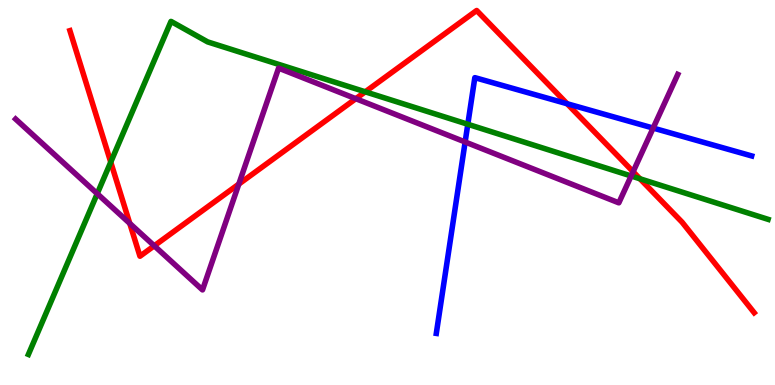[{'lines': ['blue', 'red'], 'intersections': [{'x': 7.32, 'y': 7.31}]}, {'lines': ['green', 'red'], 'intersections': [{'x': 1.43, 'y': 5.79}, {'x': 4.71, 'y': 7.62}, {'x': 8.26, 'y': 5.36}]}, {'lines': ['purple', 'red'], 'intersections': [{'x': 1.67, 'y': 4.2}, {'x': 1.99, 'y': 3.62}, {'x': 3.08, 'y': 5.22}, {'x': 4.59, 'y': 7.44}, {'x': 8.17, 'y': 5.54}]}, {'lines': ['blue', 'green'], 'intersections': [{'x': 6.04, 'y': 6.77}]}, {'lines': ['blue', 'purple'], 'intersections': [{'x': 6.0, 'y': 6.31}, {'x': 8.43, 'y': 6.67}]}, {'lines': ['green', 'purple'], 'intersections': [{'x': 1.25, 'y': 4.97}, {'x': 8.14, 'y': 5.43}]}]